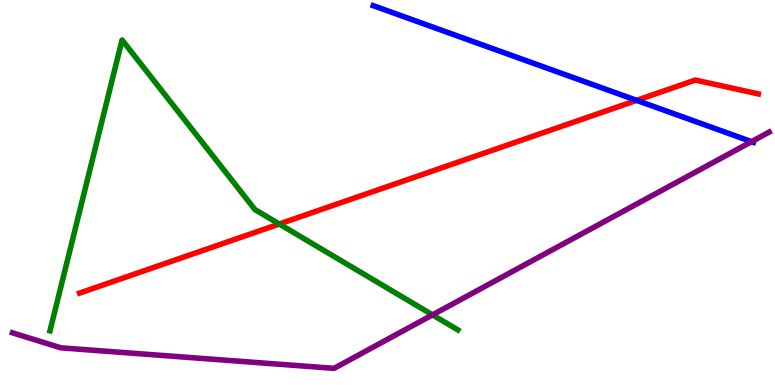[{'lines': ['blue', 'red'], 'intersections': [{'x': 8.21, 'y': 7.39}]}, {'lines': ['green', 'red'], 'intersections': [{'x': 3.6, 'y': 4.18}]}, {'lines': ['purple', 'red'], 'intersections': []}, {'lines': ['blue', 'green'], 'intersections': []}, {'lines': ['blue', 'purple'], 'intersections': [{'x': 9.7, 'y': 6.32}]}, {'lines': ['green', 'purple'], 'intersections': [{'x': 5.58, 'y': 1.82}]}]